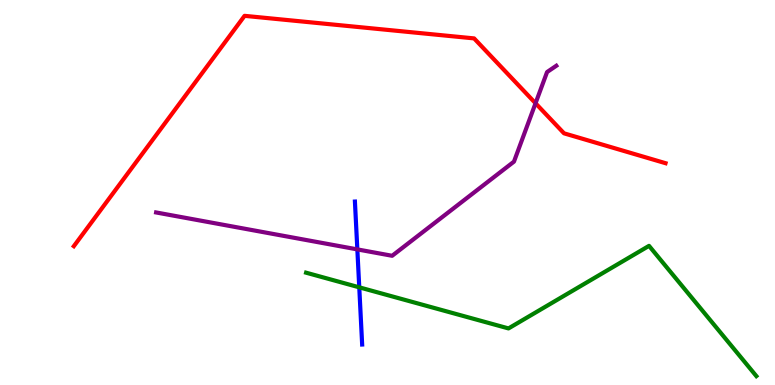[{'lines': ['blue', 'red'], 'intersections': []}, {'lines': ['green', 'red'], 'intersections': []}, {'lines': ['purple', 'red'], 'intersections': [{'x': 6.91, 'y': 7.32}]}, {'lines': ['blue', 'green'], 'intersections': [{'x': 4.64, 'y': 2.54}]}, {'lines': ['blue', 'purple'], 'intersections': [{'x': 4.61, 'y': 3.52}]}, {'lines': ['green', 'purple'], 'intersections': []}]